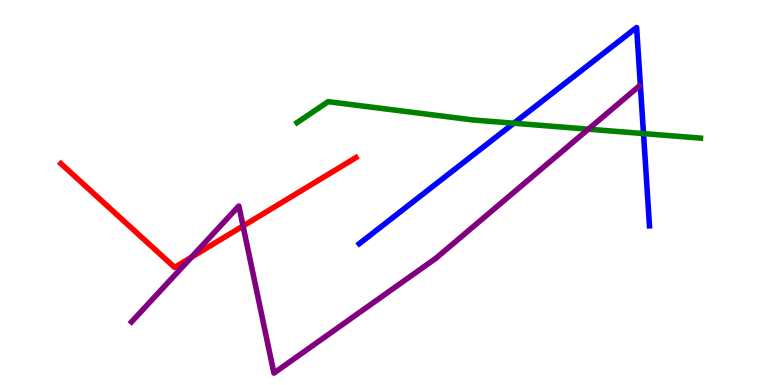[{'lines': ['blue', 'red'], 'intersections': []}, {'lines': ['green', 'red'], 'intersections': []}, {'lines': ['purple', 'red'], 'intersections': [{'x': 2.47, 'y': 3.32}, {'x': 3.14, 'y': 4.13}]}, {'lines': ['blue', 'green'], 'intersections': [{'x': 6.63, 'y': 6.8}, {'x': 8.3, 'y': 6.53}]}, {'lines': ['blue', 'purple'], 'intersections': []}, {'lines': ['green', 'purple'], 'intersections': [{'x': 7.59, 'y': 6.64}]}]